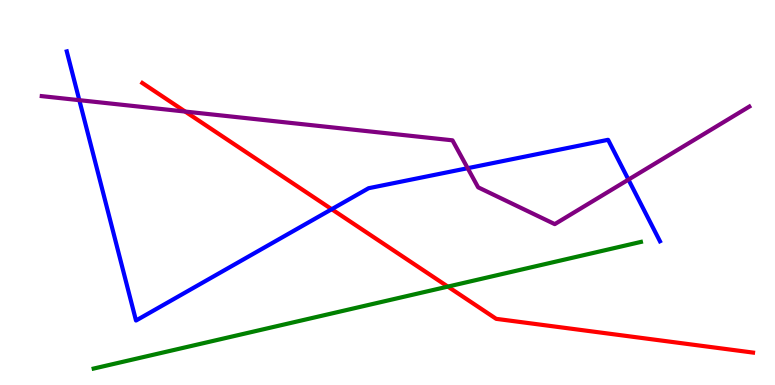[{'lines': ['blue', 'red'], 'intersections': [{'x': 4.28, 'y': 4.57}]}, {'lines': ['green', 'red'], 'intersections': [{'x': 5.78, 'y': 2.56}]}, {'lines': ['purple', 'red'], 'intersections': [{'x': 2.39, 'y': 7.1}]}, {'lines': ['blue', 'green'], 'intersections': []}, {'lines': ['blue', 'purple'], 'intersections': [{'x': 1.02, 'y': 7.4}, {'x': 6.03, 'y': 5.63}, {'x': 8.11, 'y': 5.33}]}, {'lines': ['green', 'purple'], 'intersections': []}]